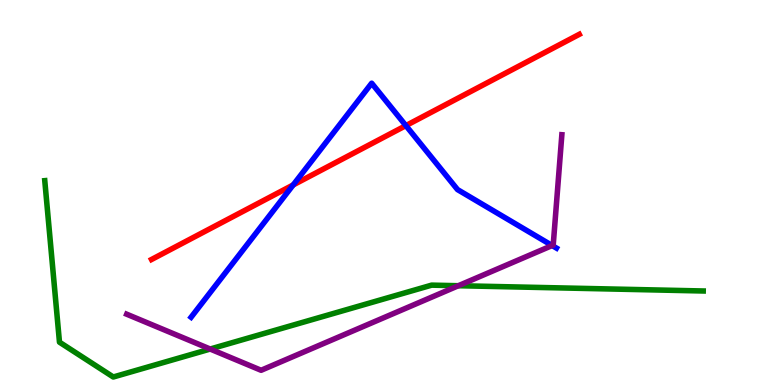[{'lines': ['blue', 'red'], 'intersections': [{'x': 3.78, 'y': 5.2}, {'x': 5.24, 'y': 6.74}]}, {'lines': ['green', 'red'], 'intersections': []}, {'lines': ['purple', 'red'], 'intersections': []}, {'lines': ['blue', 'green'], 'intersections': []}, {'lines': ['blue', 'purple'], 'intersections': [{'x': 7.12, 'y': 3.62}]}, {'lines': ['green', 'purple'], 'intersections': [{'x': 2.71, 'y': 0.934}, {'x': 5.91, 'y': 2.58}]}]